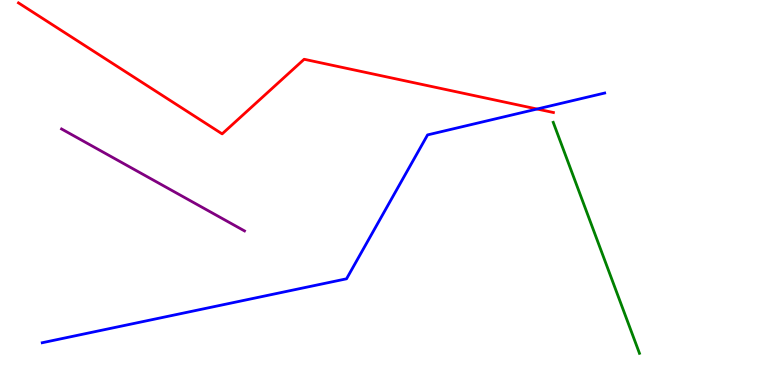[{'lines': ['blue', 'red'], 'intersections': [{'x': 6.93, 'y': 7.17}]}, {'lines': ['green', 'red'], 'intersections': []}, {'lines': ['purple', 'red'], 'intersections': []}, {'lines': ['blue', 'green'], 'intersections': []}, {'lines': ['blue', 'purple'], 'intersections': []}, {'lines': ['green', 'purple'], 'intersections': []}]